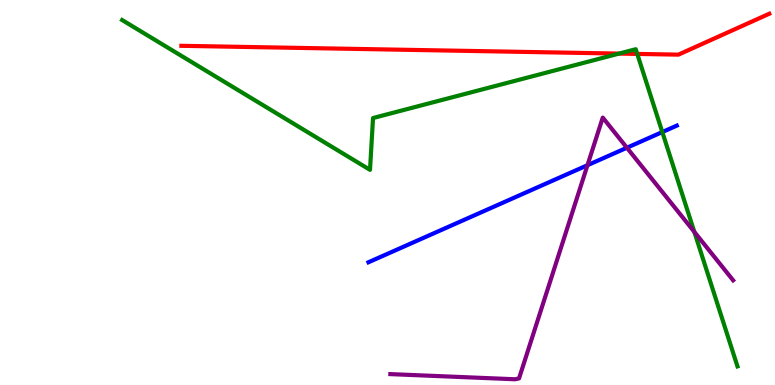[{'lines': ['blue', 'red'], 'intersections': []}, {'lines': ['green', 'red'], 'intersections': [{'x': 7.99, 'y': 8.61}, {'x': 8.22, 'y': 8.6}]}, {'lines': ['purple', 'red'], 'intersections': []}, {'lines': ['blue', 'green'], 'intersections': [{'x': 8.55, 'y': 6.57}]}, {'lines': ['blue', 'purple'], 'intersections': [{'x': 7.58, 'y': 5.71}, {'x': 8.09, 'y': 6.16}]}, {'lines': ['green', 'purple'], 'intersections': [{'x': 8.96, 'y': 3.98}]}]